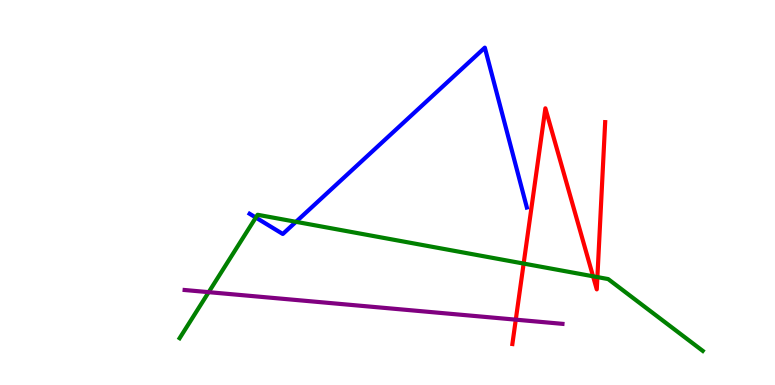[{'lines': ['blue', 'red'], 'intersections': []}, {'lines': ['green', 'red'], 'intersections': [{'x': 6.76, 'y': 3.15}, {'x': 7.65, 'y': 2.82}, {'x': 7.71, 'y': 2.8}]}, {'lines': ['purple', 'red'], 'intersections': [{'x': 6.66, 'y': 1.7}]}, {'lines': ['blue', 'green'], 'intersections': [{'x': 3.3, 'y': 4.35}, {'x': 3.82, 'y': 4.24}]}, {'lines': ['blue', 'purple'], 'intersections': []}, {'lines': ['green', 'purple'], 'intersections': [{'x': 2.69, 'y': 2.41}]}]